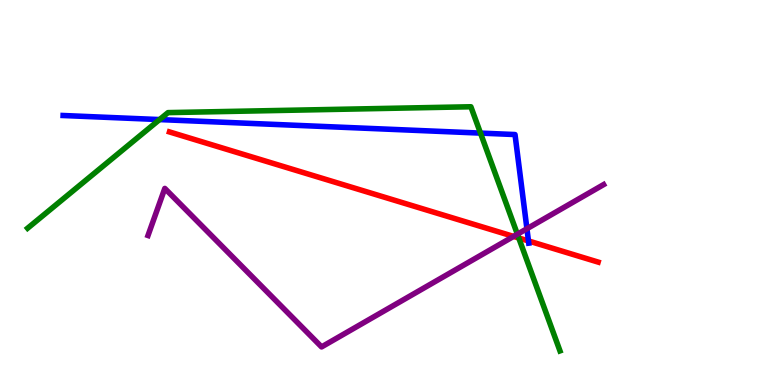[{'lines': ['blue', 'red'], 'intersections': [{'x': 6.82, 'y': 3.74}]}, {'lines': ['green', 'red'], 'intersections': [{'x': 6.69, 'y': 3.82}]}, {'lines': ['purple', 'red'], 'intersections': [{'x': 6.63, 'y': 3.86}]}, {'lines': ['blue', 'green'], 'intersections': [{'x': 2.06, 'y': 6.89}, {'x': 6.2, 'y': 6.54}]}, {'lines': ['blue', 'purple'], 'intersections': [{'x': 6.8, 'y': 4.06}]}, {'lines': ['green', 'purple'], 'intersections': [{'x': 6.68, 'y': 3.92}]}]